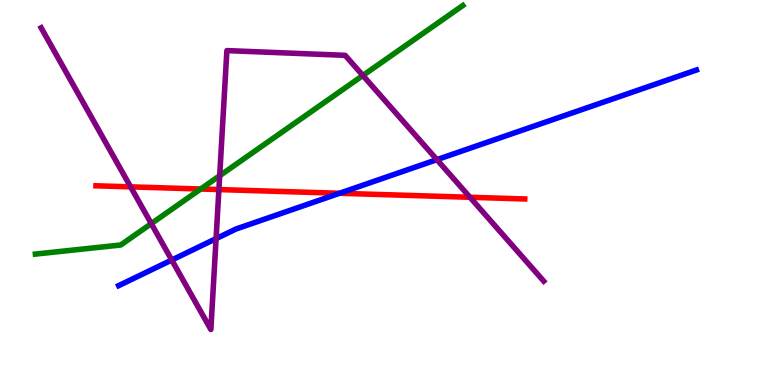[{'lines': ['blue', 'red'], 'intersections': [{'x': 4.38, 'y': 4.98}]}, {'lines': ['green', 'red'], 'intersections': [{'x': 2.59, 'y': 5.09}]}, {'lines': ['purple', 'red'], 'intersections': [{'x': 1.69, 'y': 5.15}, {'x': 2.82, 'y': 5.08}, {'x': 6.06, 'y': 4.88}]}, {'lines': ['blue', 'green'], 'intersections': []}, {'lines': ['blue', 'purple'], 'intersections': [{'x': 2.22, 'y': 3.25}, {'x': 2.79, 'y': 3.8}, {'x': 5.64, 'y': 5.85}]}, {'lines': ['green', 'purple'], 'intersections': [{'x': 1.95, 'y': 4.19}, {'x': 2.83, 'y': 5.44}, {'x': 4.68, 'y': 8.04}]}]